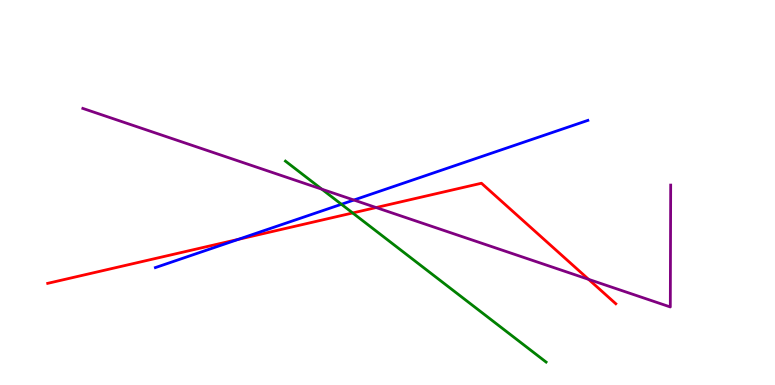[{'lines': ['blue', 'red'], 'intersections': [{'x': 3.08, 'y': 3.78}]}, {'lines': ['green', 'red'], 'intersections': [{'x': 4.55, 'y': 4.47}]}, {'lines': ['purple', 'red'], 'intersections': [{'x': 4.85, 'y': 4.61}, {'x': 7.6, 'y': 2.74}]}, {'lines': ['blue', 'green'], 'intersections': [{'x': 4.41, 'y': 4.69}]}, {'lines': ['blue', 'purple'], 'intersections': [{'x': 4.57, 'y': 4.8}]}, {'lines': ['green', 'purple'], 'intersections': [{'x': 4.15, 'y': 5.09}]}]